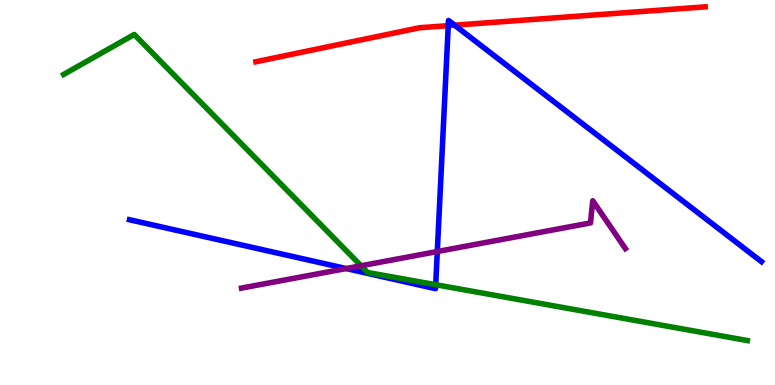[{'lines': ['blue', 'red'], 'intersections': [{'x': 5.78, 'y': 9.33}, {'x': 5.87, 'y': 9.35}]}, {'lines': ['green', 'red'], 'intersections': []}, {'lines': ['purple', 'red'], 'intersections': []}, {'lines': ['blue', 'green'], 'intersections': [{'x': 5.62, 'y': 2.6}]}, {'lines': ['blue', 'purple'], 'intersections': [{'x': 4.47, 'y': 3.02}, {'x': 5.64, 'y': 3.47}]}, {'lines': ['green', 'purple'], 'intersections': [{'x': 4.66, 'y': 3.1}]}]